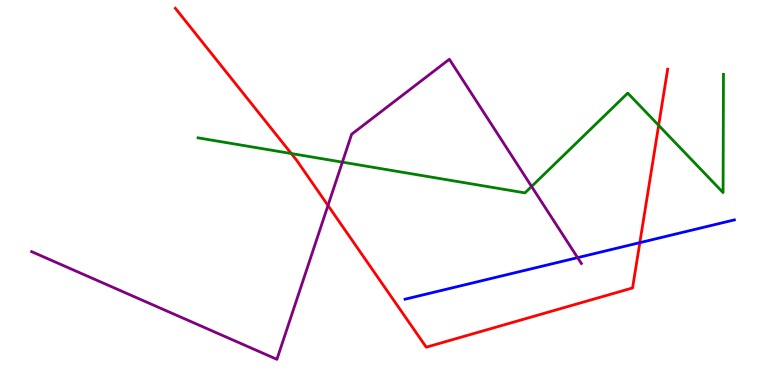[{'lines': ['blue', 'red'], 'intersections': [{'x': 8.26, 'y': 3.7}]}, {'lines': ['green', 'red'], 'intersections': [{'x': 3.76, 'y': 6.01}, {'x': 8.5, 'y': 6.74}]}, {'lines': ['purple', 'red'], 'intersections': [{'x': 4.23, 'y': 4.66}]}, {'lines': ['blue', 'green'], 'intersections': []}, {'lines': ['blue', 'purple'], 'intersections': [{'x': 7.45, 'y': 3.31}]}, {'lines': ['green', 'purple'], 'intersections': [{'x': 4.42, 'y': 5.79}, {'x': 6.86, 'y': 5.16}]}]